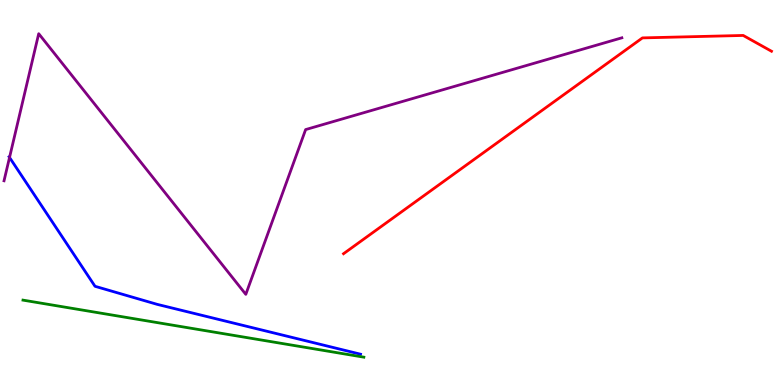[{'lines': ['blue', 'red'], 'intersections': []}, {'lines': ['green', 'red'], 'intersections': []}, {'lines': ['purple', 'red'], 'intersections': []}, {'lines': ['blue', 'green'], 'intersections': []}, {'lines': ['blue', 'purple'], 'intersections': [{'x': 0.123, 'y': 5.91}]}, {'lines': ['green', 'purple'], 'intersections': []}]